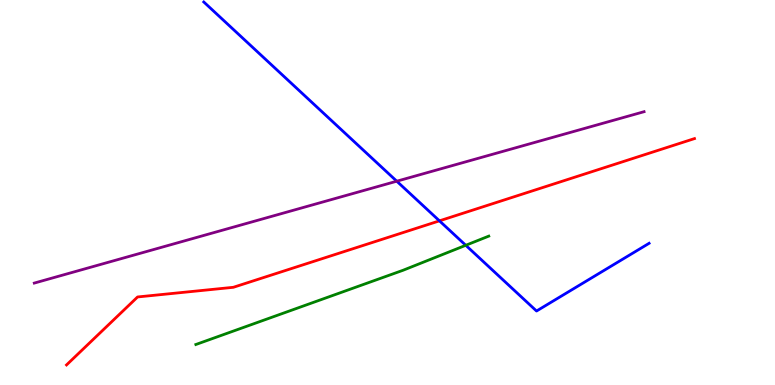[{'lines': ['blue', 'red'], 'intersections': [{'x': 5.67, 'y': 4.26}]}, {'lines': ['green', 'red'], 'intersections': []}, {'lines': ['purple', 'red'], 'intersections': []}, {'lines': ['blue', 'green'], 'intersections': [{'x': 6.01, 'y': 3.63}]}, {'lines': ['blue', 'purple'], 'intersections': [{'x': 5.12, 'y': 5.29}]}, {'lines': ['green', 'purple'], 'intersections': []}]